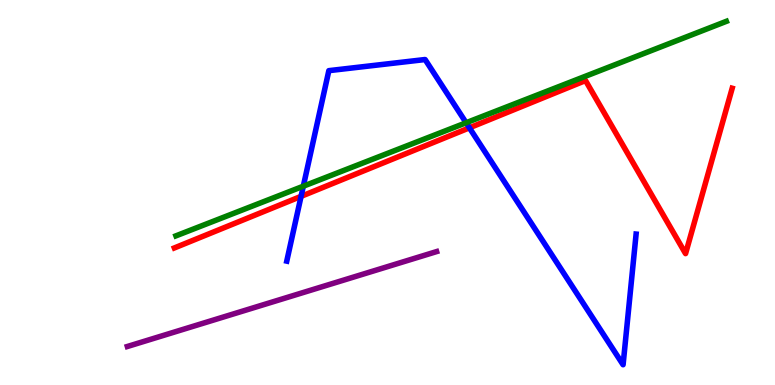[{'lines': ['blue', 'red'], 'intersections': [{'x': 3.88, 'y': 4.9}, {'x': 6.06, 'y': 6.68}]}, {'lines': ['green', 'red'], 'intersections': []}, {'lines': ['purple', 'red'], 'intersections': []}, {'lines': ['blue', 'green'], 'intersections': [{'x': 3.91, 'y': 5.16}, {'x': 6.01, 'y': 6.81}]}, {'lines': ['blue', 'purple'], 'intersections': []}, {'lines': ['green', 'purple'], 'intersections': []}]